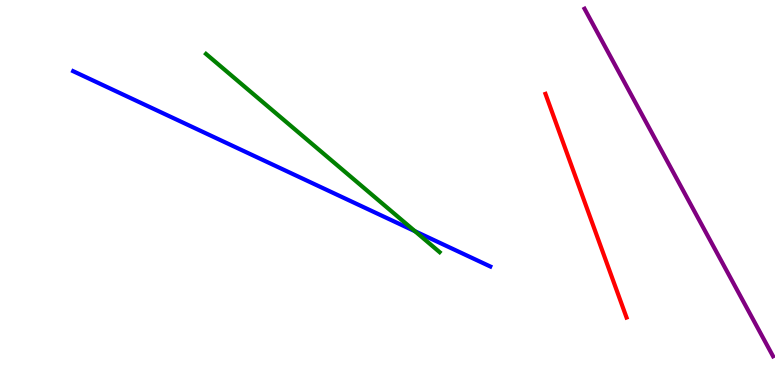[{'lines': ['blue', 'red'], 'intersections': []}, {'lines': ['green', 'red'], 'intersections': []}, {'lines': ['purple', 'red'], 'intersections': []}, {'lines': ['blue', 'green'], 'intersections': [{'x': 5.35, 'y': 3.99}]}, {'lines': ['blue', 'purple'], 'intersections': []}, {'lines': ['green', 'purple'], 'intersections': []}]